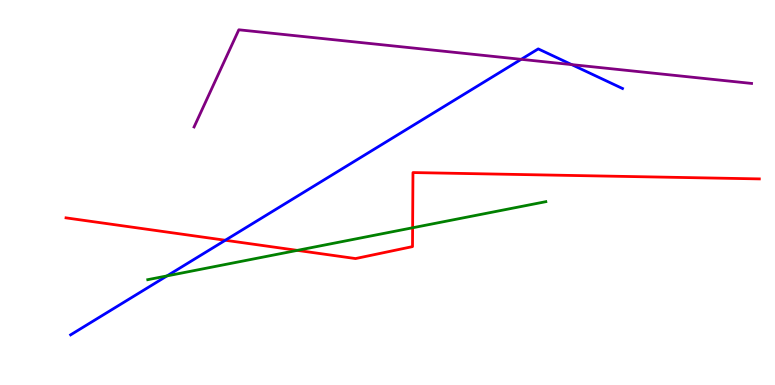[{'lines': ['blue', 'red'], 'intersections': [{'x': 2.91, 'y': 3.76}]}, {'lines': ['green', 'red'], 'intersections': [{'x': 3.84, 'y': 3.5}, {'x': 5.32, 'y': 4.08}]}, {'lines': ['purple', 'red'], 'intersections': []}, {'lines': ['blue', 'green'], 'intersections': [{'x': 2.16, 'y': 2.83}]}, {'lines': ['blue', 'purple'], 'intersections': [{'x': 6.72, 'y': 8.46}, {'x': 7.38, 'y': 8.32}]}, {'lines': ['green', 'purple'], 'intersections': []}]